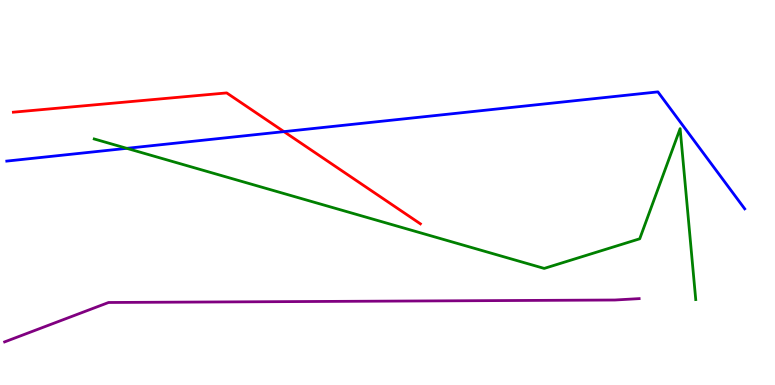[{'lines': ['blue', 'red'], 'intersections': [{'x': 3.66, 'y': 6.58}]}, {'lines': ['green', 'red'], 'intersections': []}, {'lines': ['purple', 'red'], 'intersections': []}, {'lines': ['blue', 'green'], 'intersections': [{'x': 1.64, 'y': 6.15}]}, {'lines': ['blue', 'purple'], 'intersections': []}, {'lines': ['green', 'purple'], 'intersections': []}]